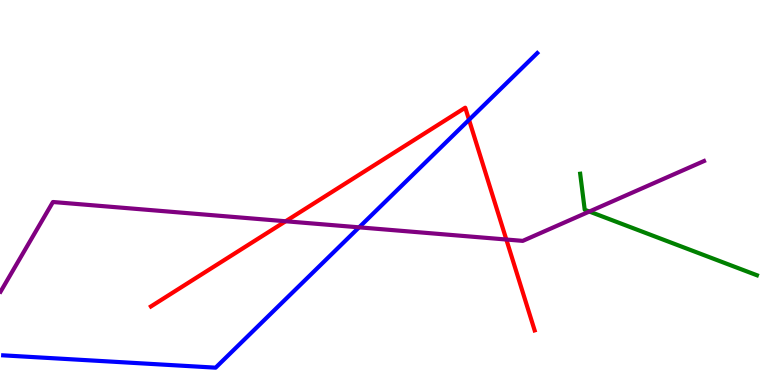[{'lines': ['blue', 'red'], 'intersections': [{'x': 6.05, 'y': 6.89}]}, {'lines': ['green', 'red'], 'intersections': []}, {'lines': ['purple', 'red'], 'intersections': [{'x': 3.69, 'y': 4.25}, {'x': 6.53, 'y': 3.78}]}, {'lines': ['blue', 'green'], 'intersections': []}, {'lines': ['blue', 'purple'], 'intersections': [{'x': 4.63, 'y': 4.1}]}, {'lines': ['green', 'purple'], 'intersections': [{'x': 7.6, 'y': 4.51}]}]